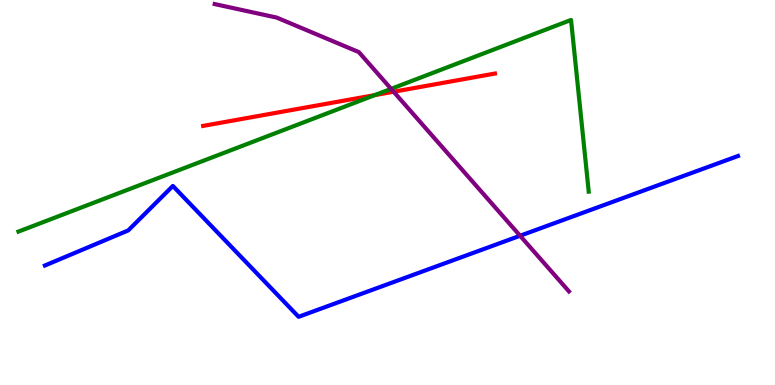[{'lines': ['blue', 'red'], 'intersections': []}, {'lines': ['green', 'red'], 'intersections': [{'x': 4.84, 'y': 7.53}]}, {'lines': ['purple', 'red'], 'intersections': [{'x': 5.08, 'y': 7.62}]}, {'lines': ['blue', 'green'], 'intersections': []}, {'lines': ['blue', 'purple'], 'intersections': [{'x': 6.71, 'y': 3.88}]}, {'lines': ['green', 'purple'], 'intersections': [{'x': 5.05, 'y': 7.69}]}]